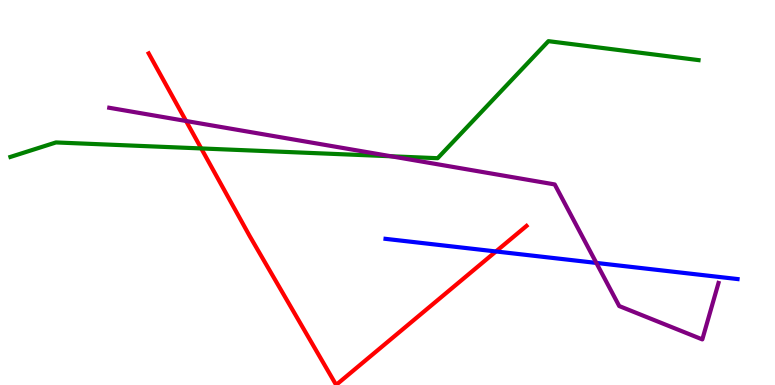[{'lines': ['blue', 'red'], 'intersections': [{'x': 6.4, 'y': 3.47}]}, {'lines': ['green', 'red'], 'intersections': [{'x': 2.6, 'y': 6.14}]}, {'lines': ['purple', 'red'], 'intersections': [{'x': 2.4, 'y': 6.86}]}, {'lines': ['blue', 'green'], 'intersections': []}, {'lines': ['blue', 'purple'], 'intersections': [{'x': 7.69, 'y': 3.17}]}, {'lines': ['green', 'purple'], 'intersections': [{'x': 5.05, 'y': 5.94}]}]